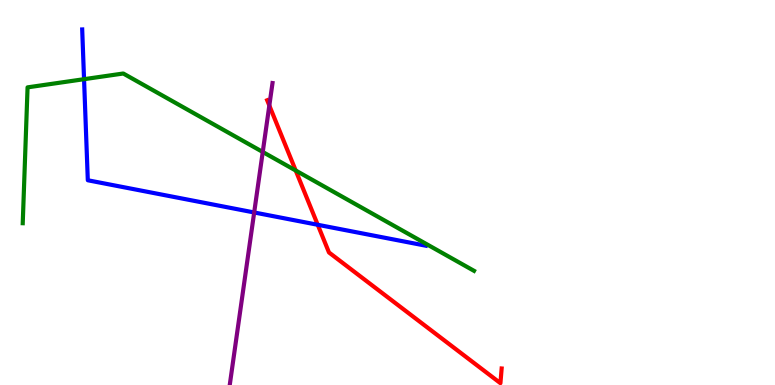[{'lines': ['blue', 'red'], 'intersections': [{'x': 4.1, 'y': 4.16}]}, {'lines': ['green', 'red'], 'intersections': [{'x': 3.82, 'y': 5.57}]}, {'lines': ['purple', 'red'], 'intersections': [{'x': 3.48, 'y': 7.26}]}, {'lines': ['blue', 'green'], 'intersections': [{'x': 1.08, 'y': 7.94}]}, {'lines': ['blue', 'purple'], 'intersections': [{'x': 3.28, 'y': 4.48}]}, {'lines': ['green', 'purple'], 'intersections': [{'x': 3.39, 'y': 6.05}]}]